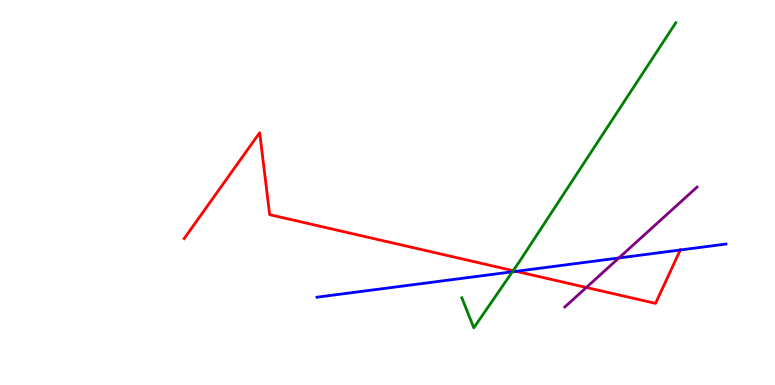[{'lines': ['blue', 'red'], 'intersections': [{'x': 6.66, 'y': 2.95}, {'x': 8.78, 'y': 3.51}]}, {'lines': ['green', 'red'], 'intersections': [{'x': 6.62, 'y': 2.97}]}, {'lines': ['purple', 'red'], 'intersections': [{'x': 7.57, 'y': 2.53}]}, {'lines': ['blue', 'green'], 'intersections': [{'x': 6.61, 'y': 2.94}]}, {'lines': ['blue', 'purple'], 'intersections': [{'x': 7.99, 'y': 3.3}]}, {'lines': ['green', 'purple'], 'intersections': []}]